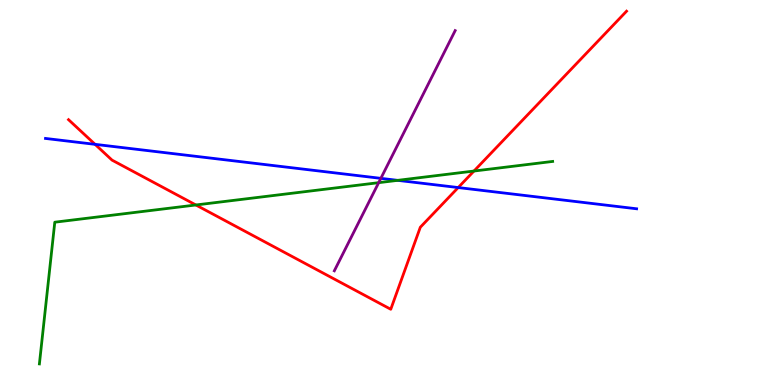[{'lines': ['blue', 'red'], 'intersections': [{'x': 1.23, 'y': 6.25}, {'x': 5.91, 'y': 5.13}]}, {'lines': ['green', 'red'], 'intersections': [{'x': 2.53, 'y': 4.68}, {'x': 6.12, 'y': 5.56}]}, {'lines': ['purple', 'red'], 'intersections': []}, {'lines': ['blue', 'green'], 'intersections': [{'x': 5.13, 'y': 5.32}]}, {'lines': ['blue', 'purple'], 'intersections': [{'x': 4.91, 'y': 5.37}]}, {'lines': ['green', 'purple'], 'intersections': [{'x': 4.89, 'y': 5.26}]}]